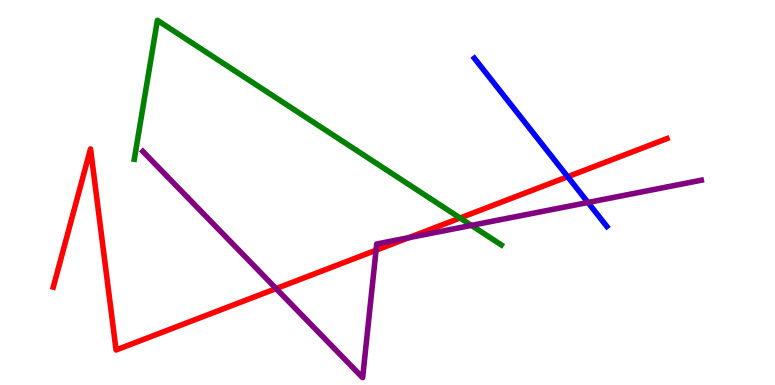[{'lines': ['blue', 'red'], 'intersections': [{'x': 7.32, 'y': 5.41}]}, {'lines': ['green', 'red'], 'intersections': [{'x': 5.94, 'y': 4.34}]}, {'lines': ['purple', 'red'], 'intersections': [{'x': 3.56, 'y': 2.5}, {'x': 4.85, 'y': 3.5}, {'x': 5.27, 'y': 3.83}]}, {'lines': ['blue', 'green'], 'intersections': []}, {'lines': ['blue', 'purple'], 'intersections': [{'x': 7.59, 'y': 4.74}]}, {'lines': ['green', 'purple'], 'intersections': [{'x': 6.08, 'y': 4.15}]}]